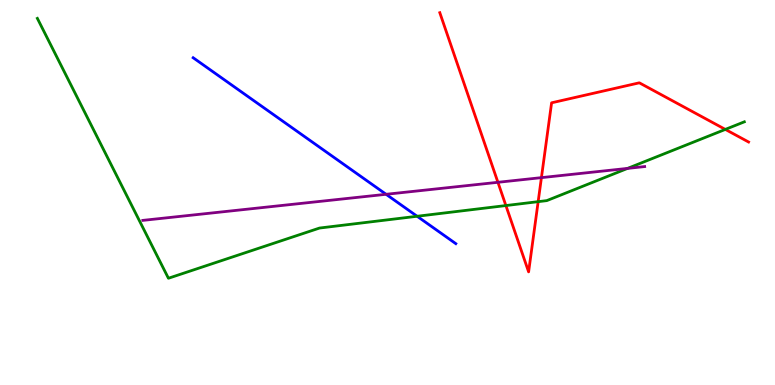[{'lines': ['blue', 'red'], 'intersections': []}, {'lines': ['green', 'red'], 'intersections': [{'x': 6.53, 'y': 4.66}, {'x': 6.94, 'y': 4.76}, {'x': 9.36, 'y': 6.64}]}, {'lines': ['purple', 'red'], 'intersections': [{'x': 6.42, 'y': 5.26}, {'x': 6.99, 'y': 5.39}]}, {'lines': ['blue', 'green'], 'intersections': [{'x': 5.38, 'y': 4.38}]}, {'lines': ['blue', 'purple'], 'intersections': [{'x': 4.98, 'y': 4.95}]}, {'lines': ['green', 'purple'], 'intersections': [{'x': 8.1, 'y': 5.63}]}]